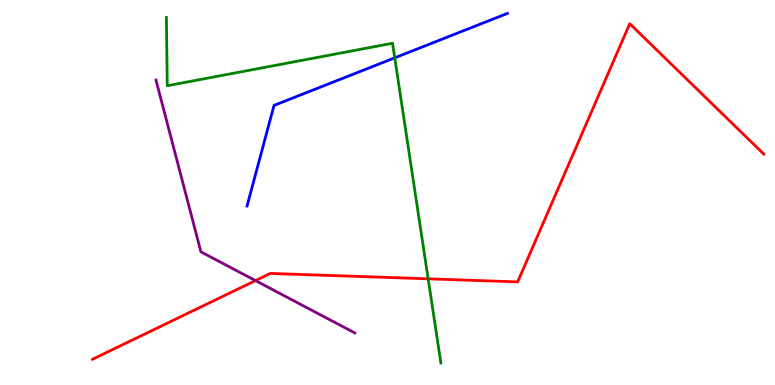[{'lines': ['blue', 'red'], 'intersections': []}, {'lines': ['green', 'red'], 'intersections': [{'x': 5.52, 'y': 2.76}]}, {'lines': ['purple', 'red'], 'intersections': [{'x': 3.3, 'y': 2.71}]}, {'lines': ['blue', 'green'], 'intersections': [{'x': 5.09, 'y': 8.5}]}, {'lines': ['blue', 'purple'], 'intersections': []}, {'lines': ['green', 'purple'], 'intersections': []}]